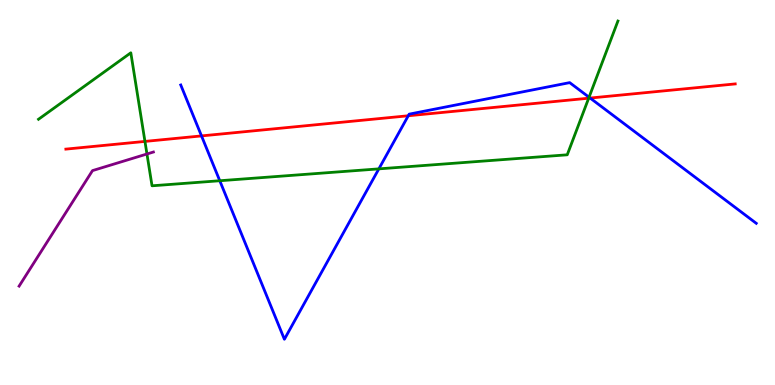[{'lines': ['blue', 'red'], 'intersections': [{'x': 2.6, 'y': 6.47}, {'x': 5.27, 'y': 6.99}, {'x': 7.61, 'y': 7.45}]}, {'lines': ['green', 'red'], 'intersections': [{'x': 1.87, 'y': 6.33}, {'x': 7.6, 'y': 7.45}]}, {'lines': ['purple', 'red'], 'intersections': []}, {'lines': ['blue', 'green'], 'intersections': [{'x': 2.84, 'y': 5.31}, {'x': 4.89, 'y': 5.61}, {'x': 7.6, 'y': 7.47}]}, {'lines': ['blue', 'purple'], 'intersections': []}, {'lines': ['green', 'purple'], 'intersections': [{'x': 1.9, 'y': 6.0}]}]